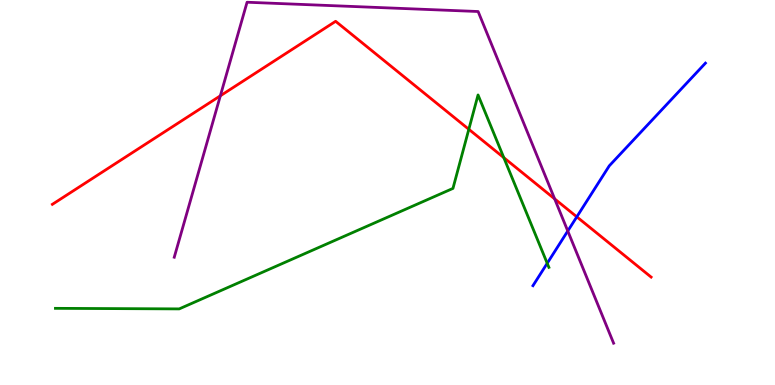[{'lines': ['blue', 'red'], 'intersections': [{'x': 7.44, 'y': 4.37}]}, {'lines': ['green', 'red'], 'intersections': [{'x': 6.05, 'y': 6.64}, {'x': 6.5, 'y': 5.9}]}, {'lines': ['purple', 'red'], 'intersections': [{'x': 2.84, 'y': 7.51}, {'x': 7.16, 'y': 4.83}]}, {'lines': ['blue', 'green'], 'intersections': [{'x': 7.06, 'y': 3.16}]}, {'lines': ['blue', 'purple'], 'intersections': [{'x': 7.33, 'y': 4.0}]}, {'lines': ['green', 'purple'], 'intersections': []}]